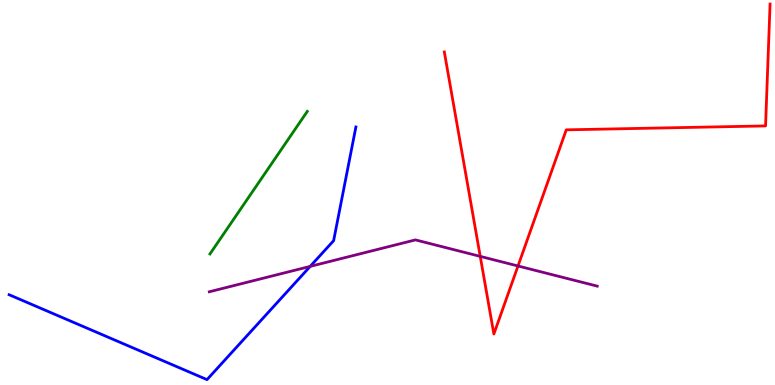[{'lines': ['blue', 'red'], 'intersections': []}, {'lines': ['green', 'red'], 'intersections': []}, {'lines': ['purple', 'red'], 'intersections': [{'x': 6.2, 'y': 3.34}, {'x': 6.68, 'y': 3.09}]}, {'lines': ['blue', 'green'], 'intersections': []}, {'lines': ['blue', 'purple'], 'intersections': [{'x': 4.0, 'y': 3.08}]}, {'lines': ['green', 'purple'], 'intersections': []}]